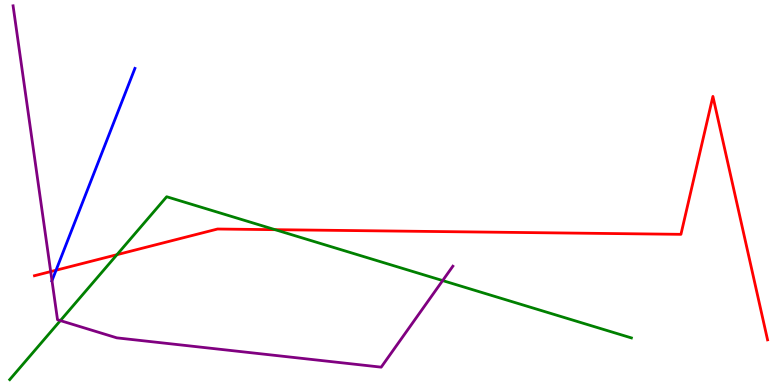[{'lines': ['blue', 'red'], 'intersections': [{'x': 0.723, 'y': 2.98}]}, {'lines': ['green', 'red'], 'intersections': [{'x': 1.51, 'y': 3.38}, {'x': 3.55, 'y': 4.03}]}, {'lines': ['purple', 'red'], 'intersections': [{'x': 0.654, 'y': 2.95}]}, {'lines': ['blue', 'green'], 'intersections': []}, {'lines': ['blue', 'purple'], 'intersections': [{'x': 0.671, 'y': 2.71}]}, {'lines': ['green', 'purple'], 'intersections': [{'x': 0.779, 'y': 1.67}, {'x': 5.71, 'y': 2.71}]}]